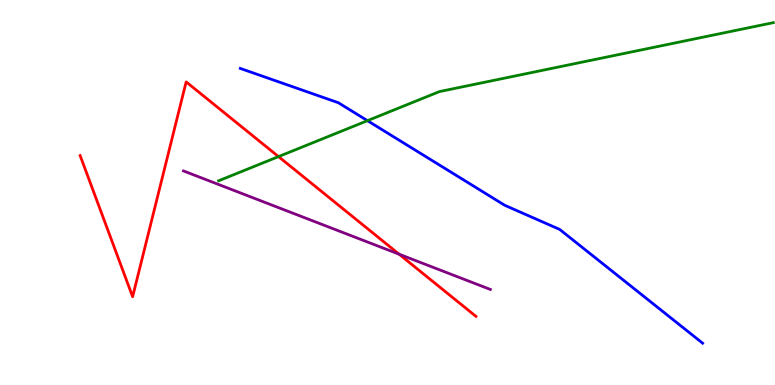[{'lines': ['blue', 'red'], 'intersections': []}, {'lines': ['green', 'red'], 'intersections': [{'x': 3.59, 'y': 5.93}]}, {'lines': ['purple', 'red'], 'intersections': [{'x': 5.15, 'y': 3.4}]}, {'lines': ['blue', 'green'], 'intersections': [{'x': 4.74, 'y': 6.87}]}, {'lines': ['blue', 'purple'], 'intersections': []}, {'lines': ['green', 'purple'], 'intersections': []}]